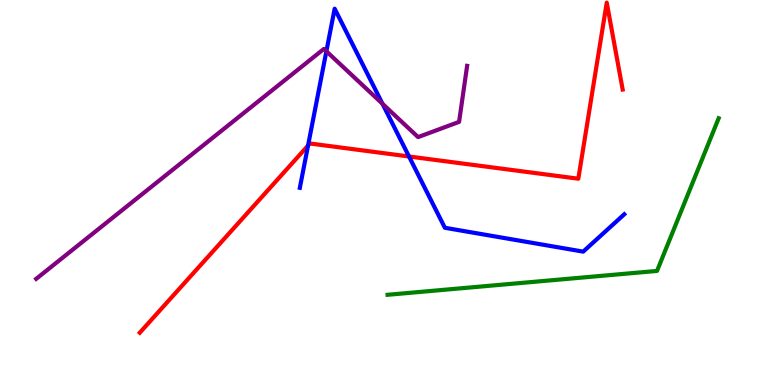[{'lines': ['blue', 'red'], 'intersections': [{'x': 3.97, 'y': 6.22}, {'x': 5.28, 'y': 5.94}]}, {'lines': ['green', 'red'], 'intersections': []}, {'lines': ['purple', 'red'], 'intersections': []}, {'lines': ['blue', 'green'], 'intersections': []}, {'lines': ['blue', 'purple'], 'intersections': [{'x': 4.21, 'y': 8.67}, {'x': 4.94, 'y': 7.3}]}, {'lines': ['green', 'purple'], 'intersections': []}]